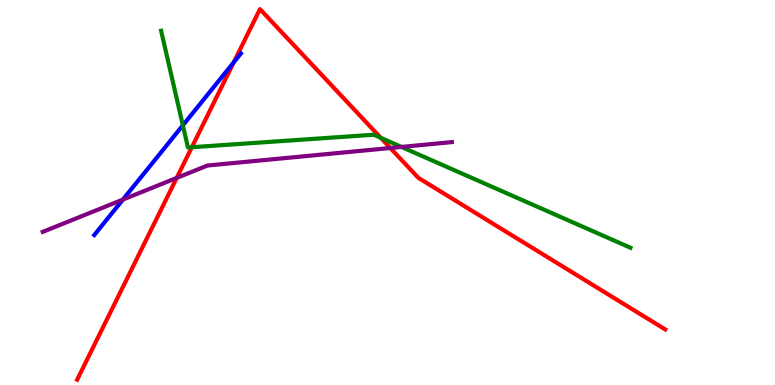[{'lines': ['blue', 'red'], 'intersections': [{'x': 3.02, 'y': 8.38}]}, {'lines': ['green', 'red'], 'intersections': [{'x': 2.48, 'y': 6.18}, {'x': 4.91, 'y': 6.42}]}, {'lines': ['purple', 'red'], 'intersections': [{'x': 2.28, 'y': 5.38}, {'x': 5.04, 'y': 6.16}]}, {'lines': ['blue', 'green'], 'intersections': [{'x': 2.36, 'y': 6.74}]}, {'lines': ['blue', 'purple'], 'intersections': [{'x': 1.59, 'y': 4.82}]}, {'lines': ['green', 'purple'], 'intersections': [{'x': 5.18, 'y': 6.18}]}]